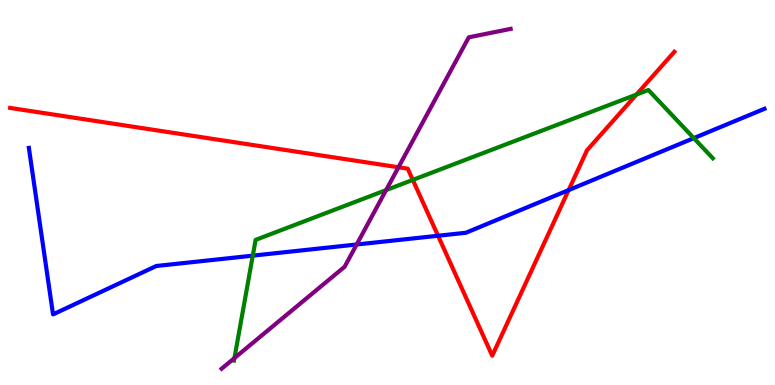[{'lines': ['blue', 'red'], 'intersections': [{'x': 5.65, 'y': 3.88}, {'x': 7.34, 'y': 5.06}]}, {'lines': ['green', 'red'], 'intersections': [{'x': 5.33, 'y': 5.33}, {'x': 8.21, 'y': 7.54}]}, {'lines': ['purple', 'red'], 'intersections': [{'x': 5.14, 'y': 5.66}]}, {'lines': ['blue', 'green'], 'intersections': [{'x': 3.26, 'y': 3.36}, {'x': 8.95, 'y': 6.41}]}, {'lines': ['blue', 'purple'], 'intersections': [{'x': 4.6, 'y': 3.65}]}, {'lines': ['green', 'purple'], 'intersections': [{'x': 3.03, 'y': 0.699}, {'x': 4.98, 'y': 5.06}]}]